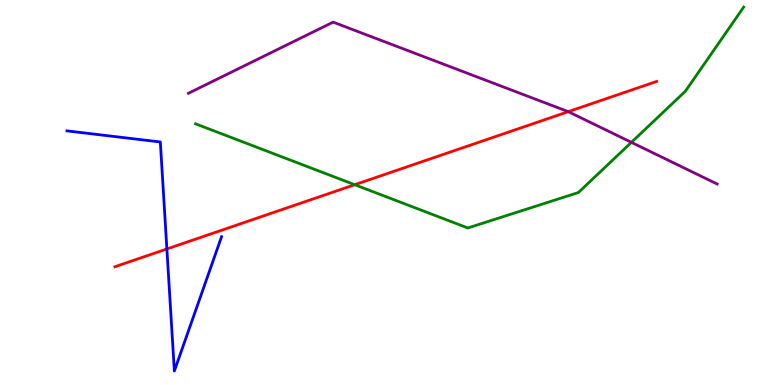[{'lines': ['blue', 'red'], 'intersections': [{'x': 2.15, 'y': 3.53}]}, {'lines': ['green', 'red'], 'intersections': [{'x': 4.58, 'y': 5.2}]}, {'lines': ['purple', 'red'], 'intersections': [{'x': 7.33, 'y': 7.1}]}, {'lines': ['blue', 'green'], 'intersections': []}, {'lines': ['blue', 'purple'], 'intersections': []}, {'lines': ['green', 'purple'], 'intersections': [{'x': 8.15, 'y': 6.3}]}]